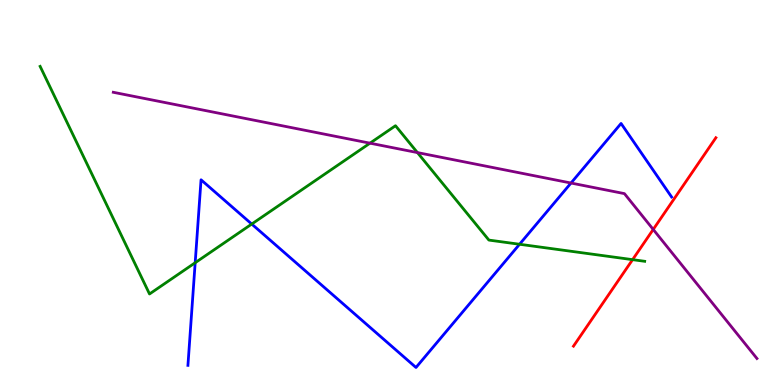[{'lines': ['blue', 'red'], 'intersections': []}, {'lines': ['green', 'red'], 'intersections': [{'x': 8.16, 'y': 3.26}]}, {'lines': ['purple', 'red'], 'intersections': [{'x': 8.43, 'y': 4.04}]}, {'lines': ['blue', 'green'], 'intersections': [{'x': 2.52, 'y': 3.18}, {'x': 3.25, 'y': 4.18}, {'x': 6.7, 'y': 3.66}]}, {'lines': ['blue', 'purple'], 'intersections': [{'x': 7.37, 'y': 5.25}]}, {'lines': ['green', 'purple'], 'intersections': [{'x': 4.77, 'y': 6.28}, {'x': 5.39, 'y': 6.04}]}]